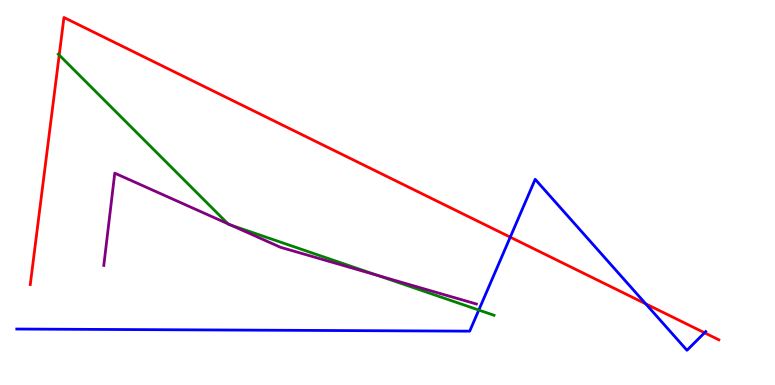[{'lines': ['blue', 'red'], 'intersections': [{'x': 6.58, 'y': 3.84}, {'x': 8.33, 'y': 2.11}, {'x': 9.09, 'y': 1.36}]}, {'lines': ['green', 'red'], 'intersections': [{'x': 0.764, 'y': 8.57}]}, {'lines': ['purple', 'red'], 'intersections': []}, {'lines': ['blue', 'green'], 'intersections': [{'x': 6.18, 'y': 1.95}]}, {'lines': ['blue', 'purple'], 'intersections': []}, {'lines': ['green', 'purple'], 'intersections': [{'x': 2.94, 'y': 4.19}, {'x': 2.98, 'y': 4.15}, {'x': 4.88, 'y': 2.84}]}]